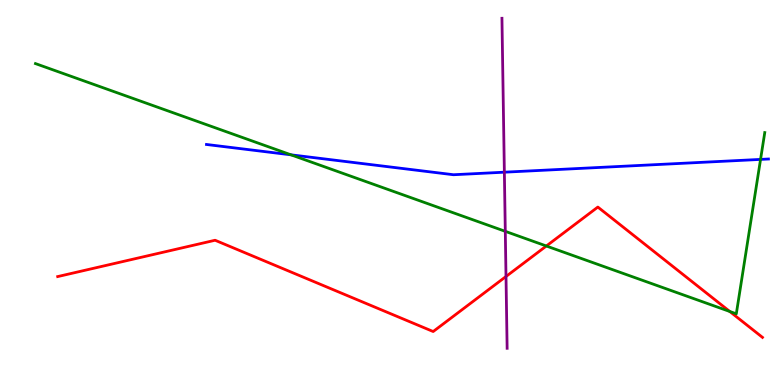[{'lines': ['blue', 'red'], 'intersections': []}, {'lines': ['green', 'red'], 'intersections': [{'x': 7.05, 'y': 3.61}, {'x': 9.42, 'y': 1.91}]}, {'lines': ['purple', 'red'], 'intersections': [{'x': 6.53, 'y': 2.82}]}, {'lines': ['blue', 'green'], 'intersections': [{'x': 3.75, 'y': 5.98}, {'x': 9.81, 'y': 5.86}]}, {'lines': ['blue', 'purple'], 'intersections': [{'x': 6.51, 'y': 5.53}]}, {'lines': ['green', 'purple'], 'intersections': [{'x': 6.52, 'y': 3.99}]}]